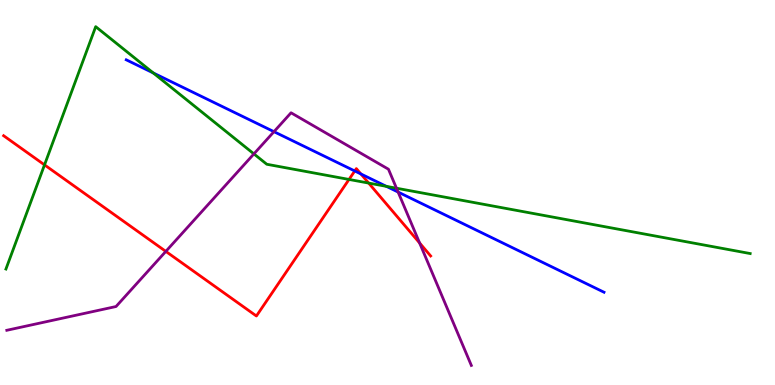[{'lines': ['blue', 'red'], 'intersections': [{'x': 4.58, 'y': 5.56}, {'x': 4.66, 'y': 5.48}]}, {'lines': ['green', 'red'], 'intersections': [{'x': 0.574, 'y': 5.72}, {'x': 4.5, 'y': 5.34}, {'x': 4.76, 'y': 5.24}]}, {'lines': ['purple', 'red'], 'intersections': [{'x': 2.14, 'y': 3.47}, {'x': 5.41, 'y': 3.69}]}, {'lines': ['blue', 'green'], 'intersections': [{'x': 1.98, 'y': 8.11}, {'x': 4.99, 'y': 5.16}]}, {'lines': ['blue', 'purple'], 'intersections': [{'x': 3.54, 'y': 6.58}, {'x': 5.14, 'y': 5.01}]}, {'lines': ['green', 'purple'], 'intersections': [{'x': 3.28, 'y': 6.0}, {'x': 5.12, 'y': 5.11}]}]